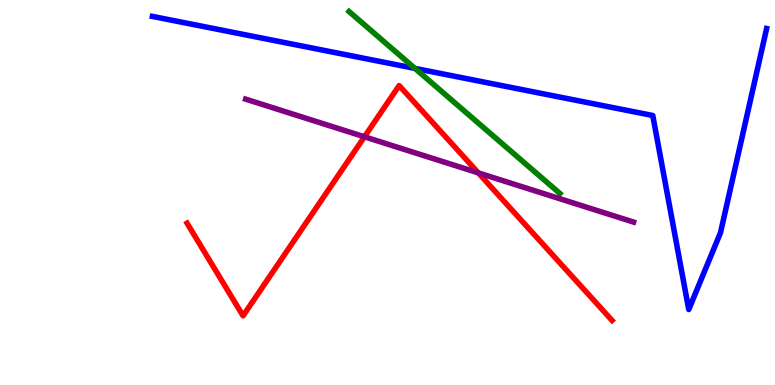[{'lines': ['blue', 'red'], 'intersections': []}, {'lines': ['green', 'red'], 'intersections': []}, {'lines': ['purple', 'red'], 'intersections': [{'x': 4.7, 'y': 6.45}, {'x': 6.17, 'y': 5.51}]}, {'lines': ['blue', 'green'], 'intersections': [{'x': 5.35, 'y': 8.22}]}, {'lines': ['blue', 'purple'], 'intersections': []}, {'lines': ['green', 'purple'], 'intersections': []}]